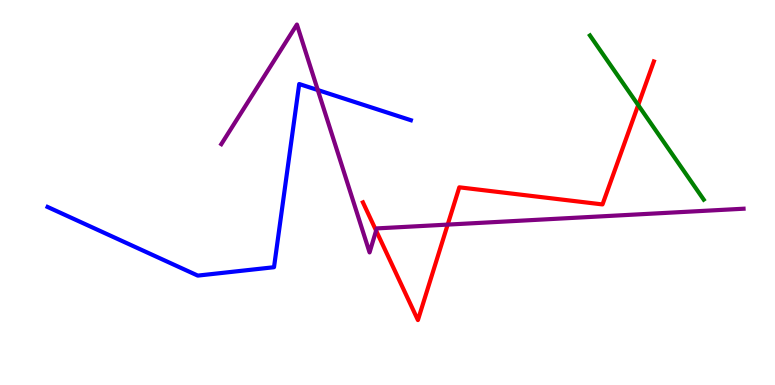[{'lines': ['blue', 'red'], 'intersections': []}, {'lines': ['green', 'red'], 'intersections': [{'x': 8.23, 'y': 7.27}]}, {'lines': ['purple', 'red'], 'intersections': [{'x': 4.85, 'y': 4.01}, {'x': 5.78, 'y': 4.17}]}, {'lines': ['blue', 'green'], 'intersections': []}, {'lines': ['blue', 'purple'], 'intersections': [{'x': 4.1, 'y': 7.66}]}, {'lines': ['green', 'purple'], 'intersections': []}]